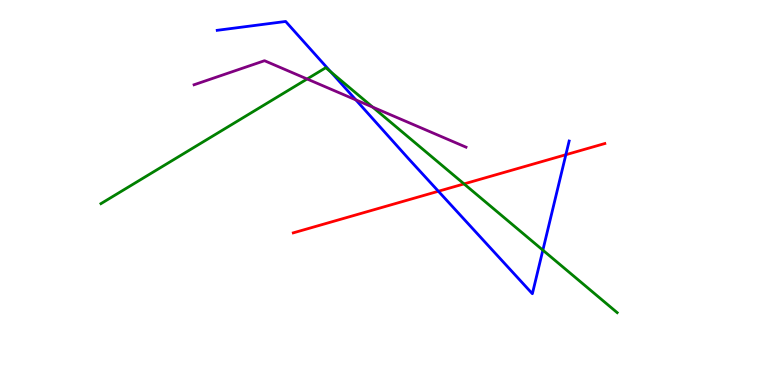[{'lines': ['blue', 'red'], 'intersections': [{'x': 5.66, 'y': 5.03}, {'x': 7.3, 'y': 5.98}]}, {'lines': ['green', 'red'], 'intersections': [{'x': 5.99, 'y': 5.22}]}, {'lines': ['purple', 'red'], 'intersections': []}, {'lines': ['blue', 'green'], 'intersections': [{'x': 4.27, 'y': 8.13}, {'x': 7.0, 'y': 3.5}]}, {'lines': ['blue', 'purple'], 'intersections': [{'x': 4.59, 'y': 7.4}]}, {'lines': ['green', 'purple'], 'intersections': [{'x': 3.96, 'y': 7.95}, {'x': 4.81, 'y': 7.22}]}]